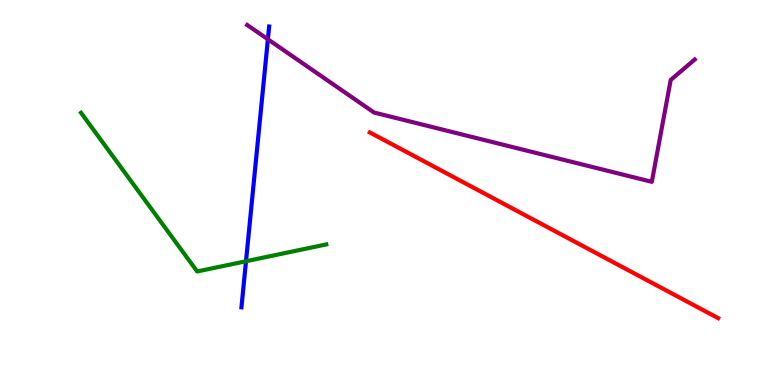[{'lines': ['blue', 'red'], 'intersections': []}, {'lines': ['green', 'red'], 'intersections': []}, {'lines': ['purple', 'red'], 'intersections': []}, {'lines': ['blue', 'green'], 'intersections': [{'x': 3.17, 'y': 3.21}]}, {'lines': ['blue', 'purple'], 'intersections': [{'x': 3.46, 'y': 8.98}]}, {'lines': ['green', 'purple'], 'intersections': []}]